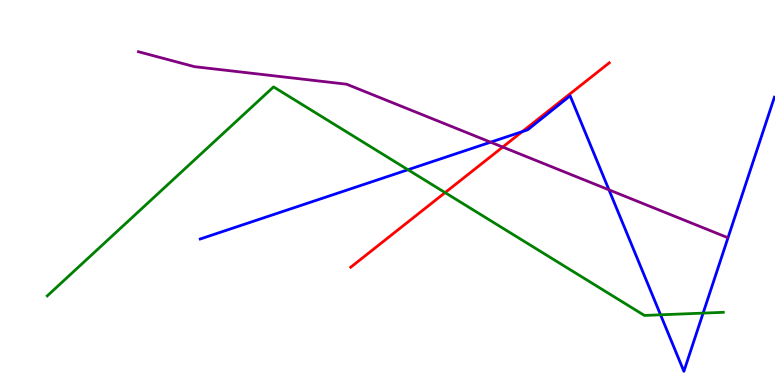[{'lines': ['blue', 'red'], 'intersections': [{'x': 6.74, 'y': 6.58}]}, {'lines': ['green', 'red'], 'intersections': [{'x': 5.74, 'y': 5.0}]}, {'lines': ['purple', 'red'], 'intersections': [{'x': 6.49, 'y': 6.18}]}, {'lines': ['blue', 'green'], 'intersections': [{'x': 5.26, 'y': 5.59}, {'x': 8.52, 'y': 1.82}, {'x': 9.07, 'y': 1.87}]}, {'lines': ['blue', 'purple'], 'intersections': [{'x': 6.33, 'y': 6.31}, {'x': 7.86, 'y': 5.07}]}, {'lines': ['green', 'purple'], 'intersections': []}]